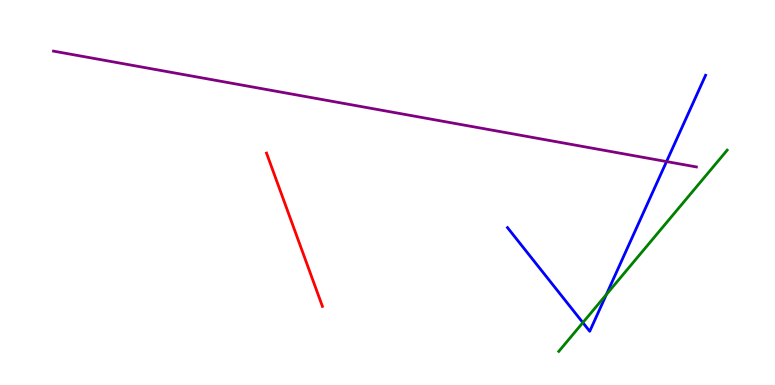[{'lines': ['blue', 'red'], 'intersections': []}, {'lines': ['green', 'red'], 'intersections': []}, {'lines': ['purple', 'red'], 'intersections': []}, {'lines': ['blue', 'green'], 'intersections': [{'x': 7.52, 'y': 1.62}, {'x': 7.82, 'y': 2.35}]}, {'lines': ['blue', 'purple'], 'intersections': [{'x': 8.6, 'y': 5.8}]}, {'lines': ['green', 'purple'], 'intersections': []}]